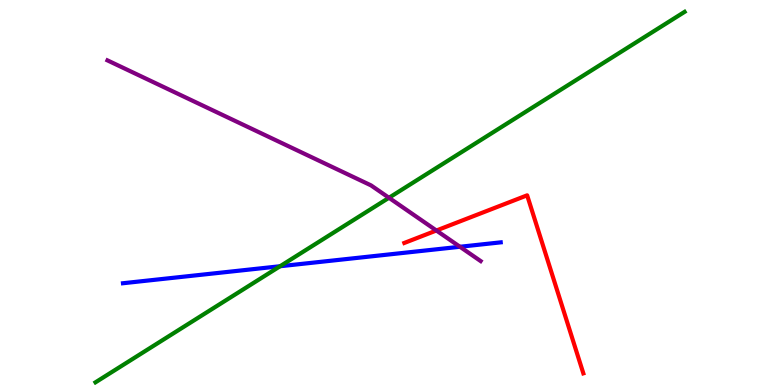[{'lines': ['blue', 'red'], 'intersections': []}, {'lines': ['green', 'red'], 'intersections': []}, {'lines': ['purple', 'red'], 'intersections': [{'x': 5.63, 'y': 4.01}]}, {'lines': ['blue', 'green'], 'intersections': [{'x': 3.61, 'y': 3.08}]}, {'lines': ['blue', 'purple'], 'intersections': [{'x': 5.93, 'y': 3.59}]}, {'lines': ['green', 'purple'], 'intersections': [{'x': 5.02, 'y': 4.86}]}]